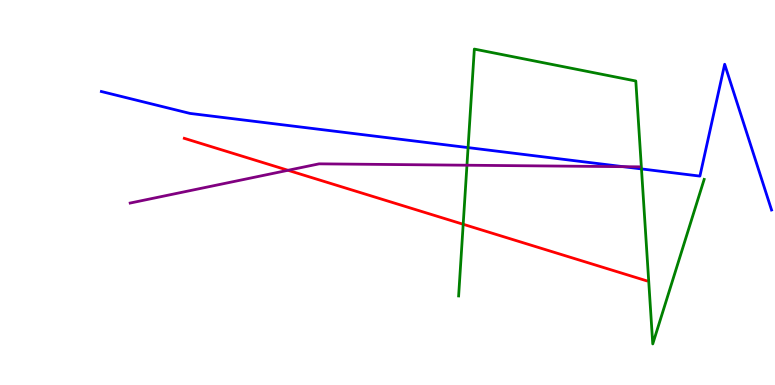[{'lines': ['blue', 'red'], 'intersections': []}, {'lines': ['green', 'red'], 'intersections': [{'x': 5.98, 'y': 4.17}]}, {'lines': ['purple', 'red'], 'intersections': [{'x': 3.72, 'y': 5.58}]}, {'lines': ['blue', 'green'], 'intersections': [{'x': 6.04, 'y': 6.17}, {'x': 8.28, 'y': 5.61}]}, {'lines': ['blue', 'purple'], 'intersections': [{'x': 8.04, 'y': 5.67}]}, {'lines': ['green', 'purple'], 'intersections': [{'x': 6.03, 'y': 5.71}]}]